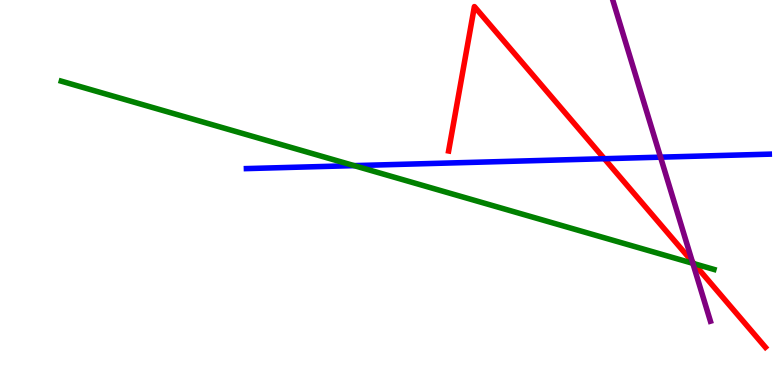[{'lines': ['blue', 'red'], 'intersections': [{'x': 7.8, 'y': 5.88}]}, {'lines': ['green', 'red'], 'intersections': [{'x': 8.95, 'y': 3.15}]}, {'lines': ['purple', 'red'], 'intersections': [{'x': 8.93, 'y': 3.2}]}, {'lines': ['blue', 'green'], 'intersections': [{'x': 4.57, 'y': 5.7}]}, {'lines': ['blue', 'purple'], 'intersections': [{'x': 8.52, 'y': 5.92}]}, {'lines': ['green', 'purple'], 'intersections': [{'x': 8.94, 'y': 3.16}]}]